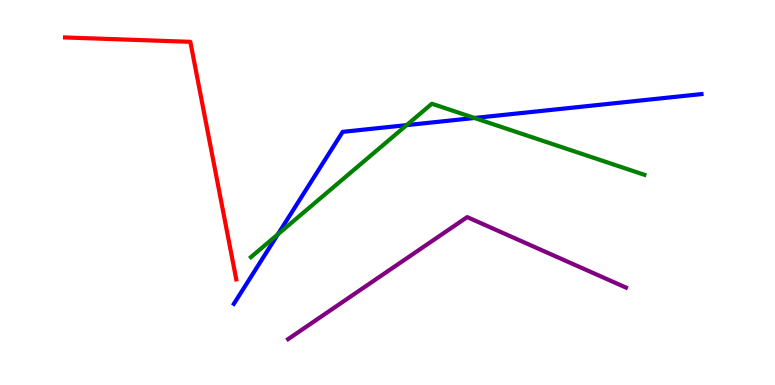[{'lines': ['blue', 'red'], 'intersections': []}, {'lines': ['green', 'red'], 'intersections': []}, {'lines': ['purple', 'red'], 'intersections': []}, {'lines': ['blue', 'green'], 'intersections': [{'x': 3.59, 'y': 3.91}, {'x': 5.25, 'y': 6.75}, {'x': 6.12, 'y': 6.94}]}, {'lines': ['blue', 'purple'], 'intersections': []}, {'lines': ['green', 'purple'], 'intersections': []}]